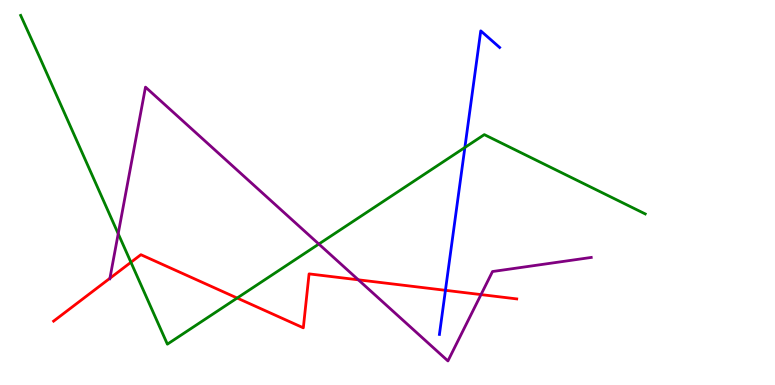[{'lines': ['blue', 'red'], 'intersections': [{'x': 5.75, 'y': 2.46}]}, {'lines': ['green', 'red'], 'intersections': [{'x': 1.69, 'y': 3.19}, {'x': 3.06, 'y': 2.26}]}, {'lines': ['purple', 'red'], 'intersections': [{'x': 1.42, 'y': 2.77}, {'x': 4.62, 'y': 2.73}, {'x': 6.21, 'y': 2.35}]}, {'lines': ['blue', 'green'], 'intersections': [{'x': 6.0, 'y': 6.17}]}, {'lines': ['blue', 'purple'], 'intersections': []}, {'lines': ['green', 'purple'], 'intersections': [{'x': 1.53, 'y': 3.93}, {'x': 4.11, 'y': 3.66}]}]